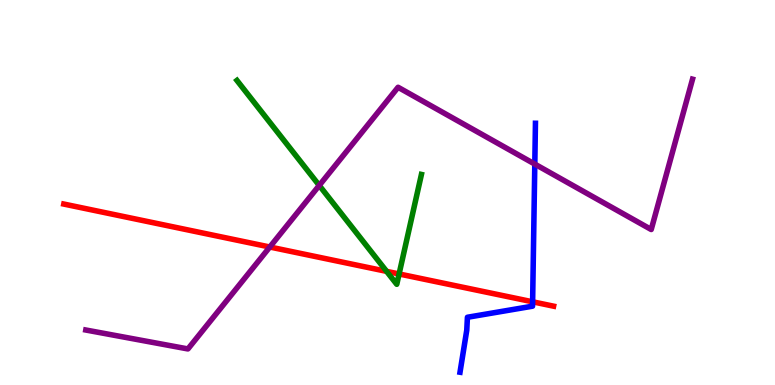[{'lines': ['blue', 'red'], 'intersections': [{'x': 6.87, 'y': 2.16}]}, {'lines': ['green', 'red'], 'intersections': [{'x': 4.99, 'y': 2.95}, {'x': 5.15, 'y': 2.88}]}, {'lines': ['purple', 'red'], 'intersections': [{'x': 3.48, 'y': 3.58}]}, {'lines': ['blue', 'green'], 'intersections': []}, {'lines': ['blue', 'purple'], 'intersections': [{'x': 6.9, 'y': 5.74}]}, {'lines': ['green', 'purple'], 'intersections': [{'x': 4.12, 'y': 5.18}]}]